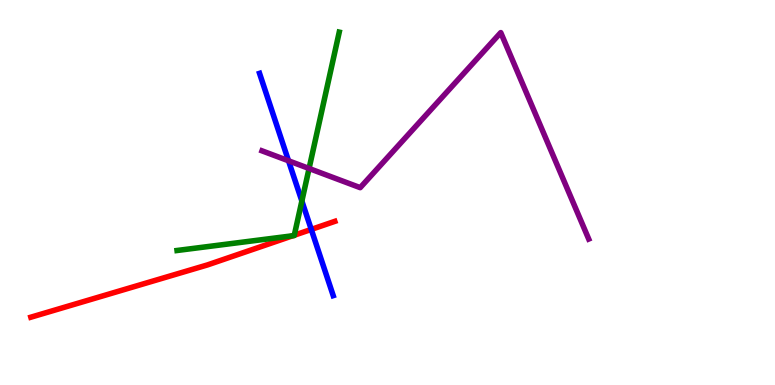[{'lines': ['blue', 'red'], 'intersections': [{'x': 4.02, 'y': 4.04}]}, {'lines': ['green', 'red'], 'intersections': [{'x': 3.78, 'y': 3.88}, {'x': 3.8, 'y': 3.89}]}, {'lines': ['purple', 'red'], 'intersections': []}, {'lines': ['blue', 'green'], 'intersections': [{'x': 3.9, 'y': 4.78}]}, {'lines': ['blue', 'purple'], 'intersections': [{'x': 3.72, 'y': 5.82}]}, {'lines': ['green', 'purple'], 'intersections': [{'x': 3.99, 'y': 5.62}]}]